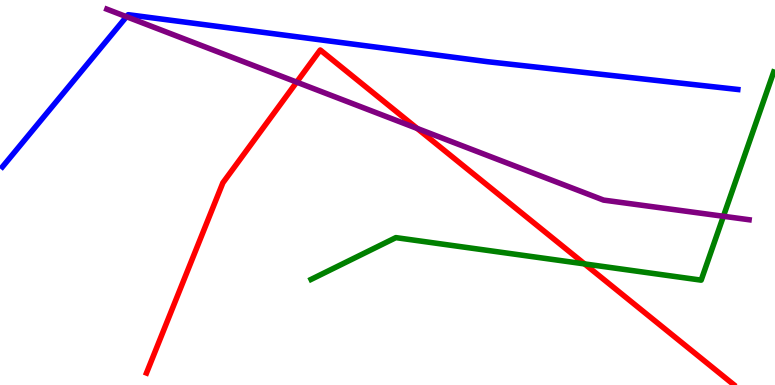[{'lines': ['blue', 'red'], 'intersections': []}, {'lines': ['green', 'red'], 'intersections': [{'x': 7.54, 'y': 3.15}]}, {'lines': ['purple', 'red'], 'intersections': [{'x': 3.83, 'y': 7.87}, {'x': 5.38, 'y': 6.66}]}, {'lines': ['blue', 'green'], 'intersections': []}, {'lines': ['blue', 'purple'], 'intersections': [{'x': 1.63, 'y': 9.57}]}, {'lines': ['green', 'purple'], 'intersections': [{'x': 9.33, 'y': 4.38}]}]